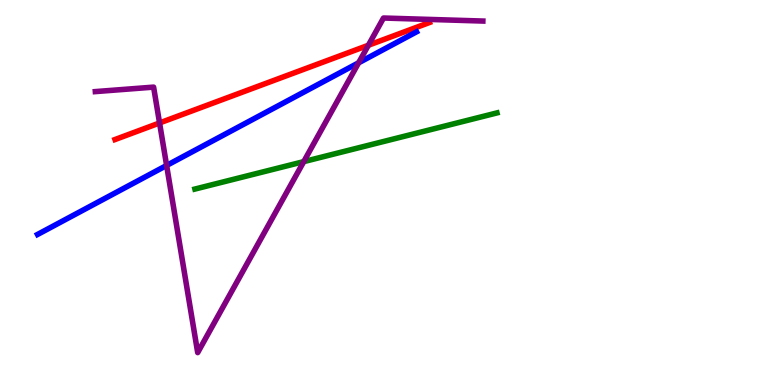[{'lines': ['blue', 'red'], 'intersections': []}, {'lines': ['green', 'red'], 'intersections': []}, {'lines': ['purple', 'red'], 'intersections': [{'x': 2.06, 'y': 6.81}, {'x': 4.75, 'y': 8.82}]}, {'lines': ['blue', 'green'], 'intersections': []}, {'lines': ['blue', 'purple'], 'intersections': [{'x': 2.15, 'y': 5.7}, {'x': 4.63, 'y': 8.37}]}, {'lines': ['green', 'purple'], 'intersections': [{'x': 3.92, 'y': 5.8}]}]